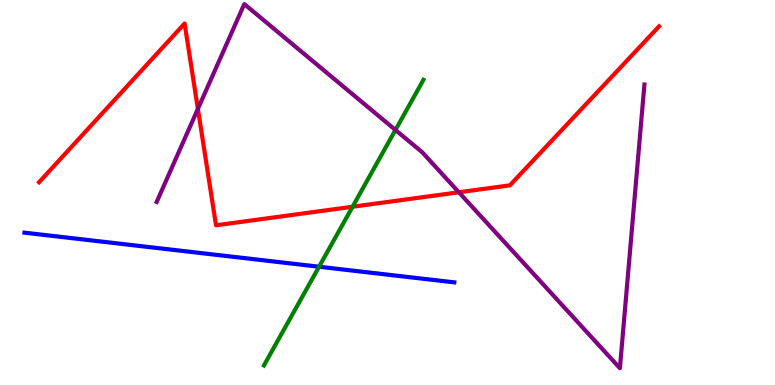[{'lines': ['blue', 'red'], 'intersections': []}, {'lines': ['green', 'red'], 'intersections': [{'x': 4.55, 'y': 4.63}]}, {'lines': ['purple', 'red'], 'intersections': [{'x': 2.55, 'y': 7.17}, {'x': 5.92, 'y': 5.01}]}, {'lines': ['blue', 'green'], 'intersections': [{'x': 4.12, 'y': 3.07}]}, {'lines': ['blue', 'purple'], 'intersections': []}, {'lines': ['green', 'purple'], 'intersections': [{'x': 5.1, 'y': 6.62}]}]